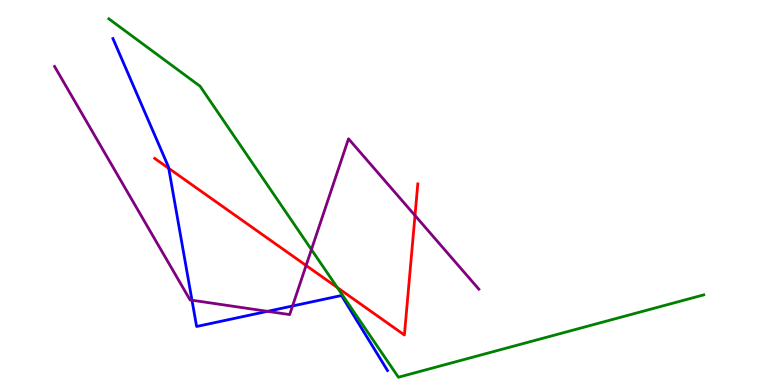[{'lines': ['blue', 'red'], 'intersections': [{'x': 2.18, 'y': 5.63}]}, {'lines': ['green', 'red'], 'intersections': [{'x': 4.35, 'y': 2.53}]}, {'lines': ['purple', 'red'], 'intersections': [{'x': 3.95, 'y': 3.1}, {'x': 5.35, 'y': 4.4}]}, {'lines': ['blue', 'green'], 'intersections': []}, {'lines': ['blue', 'purple'], 'intersections': [{'x': 2.48, 'y': 2.2}, {'x': 3.45, 'y': 1.91}, {'x': 3.77, 'y': 2.05}]}, {'lines': ['green', 'purple'], 'intersections': [{'x': 4.02, 'y': 3.52}]}]